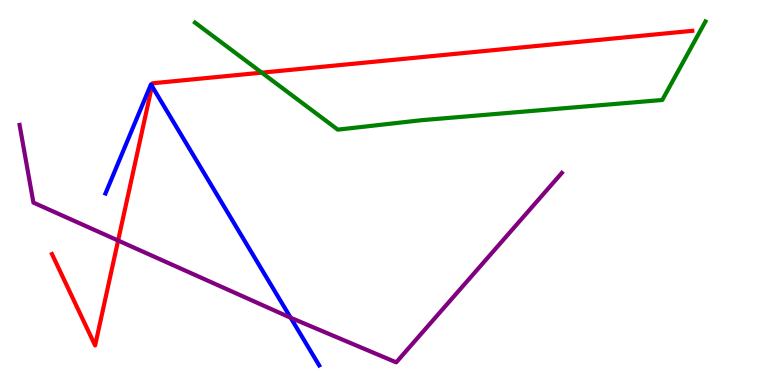[{'lines': ['blue', 'red'], 'intersections': [{'x': 1.96, 'y': 7.76}]}, {'lines': ['green', 'red'], 'intersections': [{'x': 3.38, 'y': 8.11}]}, {'lines': ['purple', 'red'], 'intersections': [{'x': 1.52, 'y': 3.75}]}, {'lines': ['blue', 'green'], 'intersections': []}, {'lines': ['blue', 'purple'], 'intersections': [{'x': 3.75, 'y': 1.75}]}, {'lines': ['green', 'purple'], 'intersections': []}]